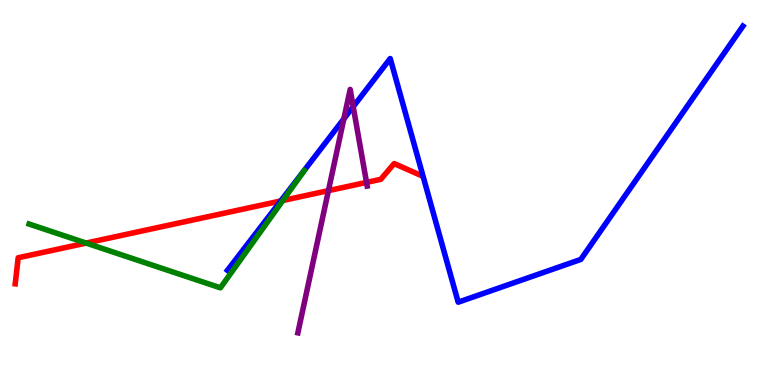[{'lines': ['blue', 'red'], 'intersections': [{'x': 3.62, 'y': 4.78}]}, {'lines': ['green', 'red'], 'intersections': [{'x': 1.11, 'y': 3.69}, {'x': 3.65, 'y': 4.79}]}, {'lines': ['purple', 'red'], 'intersections': [{'x': 4.24, 'y': 5.05}, {'x': 4.73, 'y': 5.26}]}, {'lines': ['blue', 'green'], 'intersections': []}, {'lines': ['blue', 'purple'], 'intersections': [{'x': 4.44, 'y': 6.91}, {'x': 4.56, 'y': 7.23}]}, {'lines': ['green', 'purple'], 'intersections': []}]